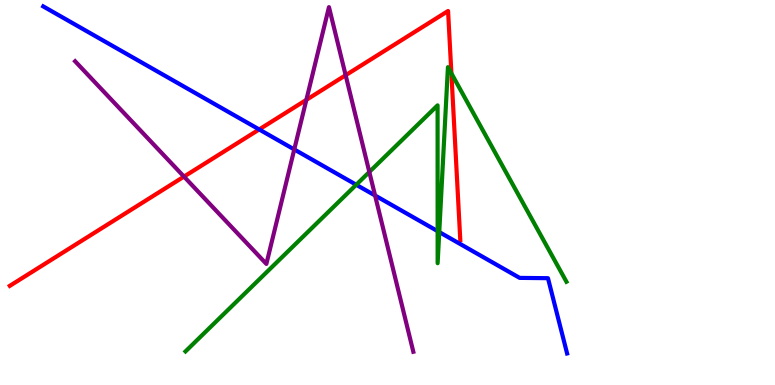[{'lines': ['blue', 'red'], 'intersections': [{'x': 3.34, 'y': 6.64}]}, {'lines': ['green', 'red'], 'intersections': [{'x': 5.82, 'y': 8.09}]}, {'lines': ['purple', 'red'], 'intersections': [{'x': 2.37, 'y': 5.41}, {'x': 3.95, 'y': 7.41}, {'x': 4.46, 'y': 8.05}]}, {'lines': ['blue', 'green'], 'intersections': [{'x': 4.6, 'y': 5.2}, {'x': 5.65, 'y': 4.0}, {'x': 5.67, 'y': 3.97}]}, {'lines': ['blue', 'purple'], 'intersections': [{'x': 3.8, 'y': 6.12}, {'x': 4.84, 'y': 4.92}]}, {'lines': ['green', 'purple'], 'intersections': [{'x': 4.77, 'y': 5.53}]}]